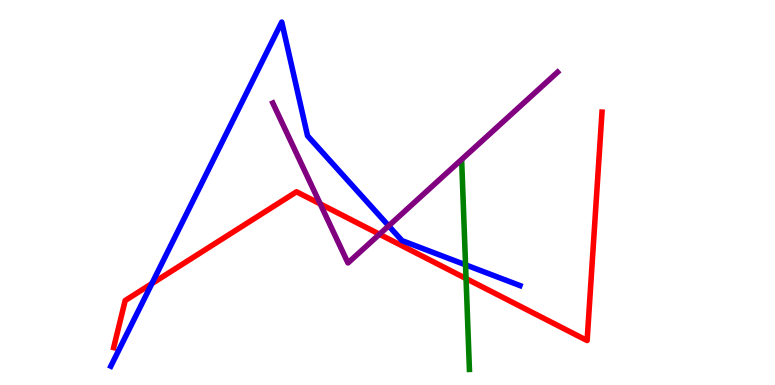[{'lines': ['blue', 'red'], 'intersections': [{'x': 1.96, 'y': 2.63}]}, {'lines': ['green', 'red'], 'intersections': [{'x': 6.01, 'y': 2.76}]}, {'lines': ['purple', 'red'], 'intersections': [{'x': 4.13, 'y': 4.7}, {'x': 4.9, 'y': 3.92}]}, {'lines': ['blue', 'green'], 'intersections': [{'x': 6.01, 'y': 3.12}]}, {'lines': ['blue', 'purple'], 'intersections': [{'x': 5.02, 'y': 4.13}]}, {'lines': ['green', 'purple'], 'intersections': []}]